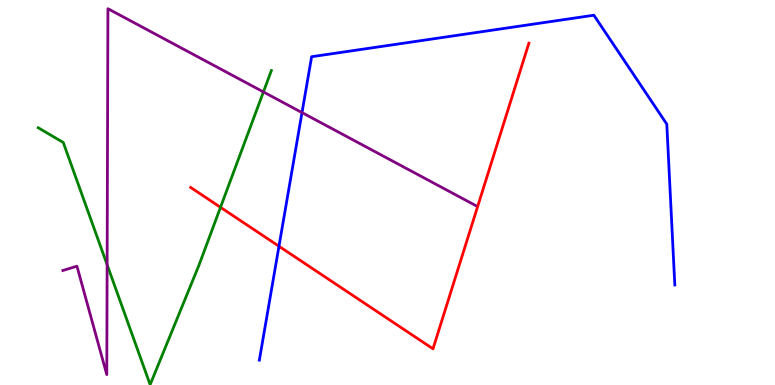[{'lines': ['blue', 'red'], 'intersections': [{'x': 3.6, 'y': 3.6}]}, {'lines': ['green', 'red'], 'intersections': [{'x': 2.85, 'y': 4.62}]}, {'lines': ['purple', 'red'], 'intersections': []}, {'lines': ['blue', 'green'], 'intersections': []}, {'lines': ['blue', 'purple'], 'intersections': [{'x': 3.9, 'y': 7.08}]}, {'lines': ['green', 'purple'], 'intersections': [{'x': 1.38, 'y': 3.12}, {'x': 3.4, 'y': 7.61}]}]